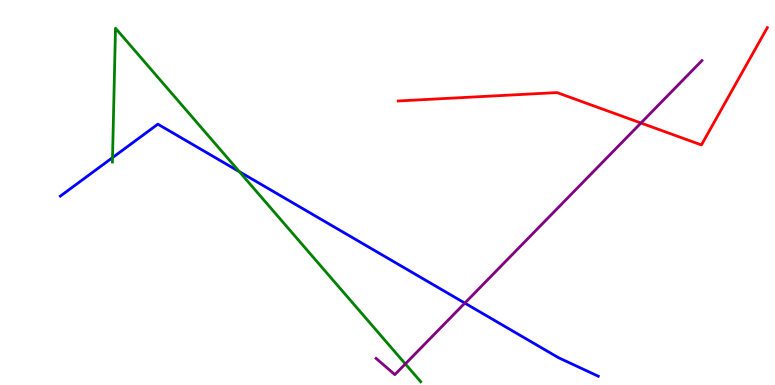[{'lines': ['blue', 'red'], 'intersections': []}, {'lines': ['green', 'red'], 'intersections': []}, {'lines': ['purple', 'red'], 'intersections': [{'x': 8.27, 'y': 6.81}]}, {'lines': ['blue', 'green'], 'intersections': [{'x': 1.45, 'y': 5.91}, {'x': 3.09, 'y': 5.54}]}, {'lines': ['blue', 'purple'], 'intersections': [{'x': 6.0, 'y': 2.13}]}, {'lines': ['green', 'purple'], 'intersections': [{'x': 5.23, 'y': 0.547}]}]